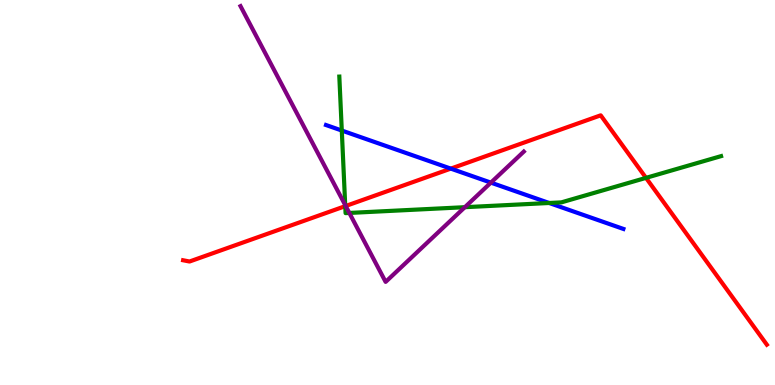[{'lines': ['blue', 'red'], 'intersections': [{'x': 5.82, 'y': 5.62}]}, {'lines': ['green', 'red'], 'intersections': [{'x': 4.45, 'y': 4.65}, {'x': 8.34, 'y': 5.38}]}, {'lines': ['purple', 'red'], 'intersections': [{'x': 4.46, 'y': 4.65}]}, {'lines': ['blue', 'green'], 'intersections': [{'x': 4.41, 'y': 6.61}, {'x': 7.09, 'y': 4.73}]}, {'lines': ['blue', 'purple'], 'intersections': [{'x': 6.33, 'y': 5.26}]}, {'lines': ['green', 'purple'], 'intersections': [{'x': 4.45, 'y': 4.67}, {'x': 4.51, 'y': 4.47}, {'x': 6.0, 'y': 4.62}]}]